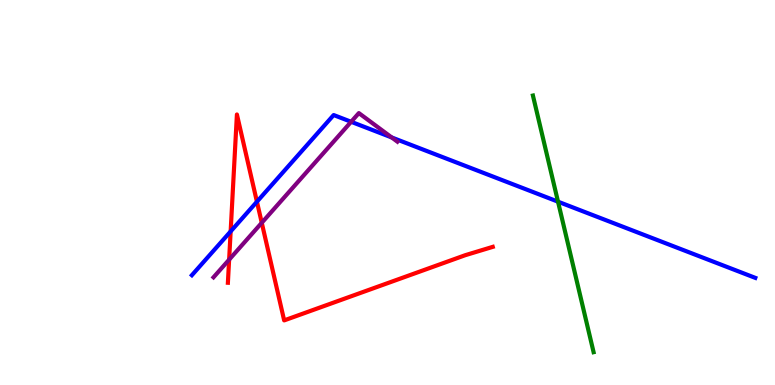[{'lines': ['blue', 'red'], 'intersections': [{'x': 2.98, 'y': 3.99}, {'x': 3.32, 'y': 4.76}]}, {'lines': ['green', 'red'], 'intersections': []}, {'lines': ['purple', 'red'], 'intersections': [{'x': 2.96, 'y': 3.26}, {'x': 3.38, 'y': 4.21}]}, {'lines': ['blue', 'green'], 'intersections': [{'x': 7.2, 'y': 4.76}]}, {'lines': ['blue', 'purple'], 'intersections': [{'x': 4.53, 'y': 6.84}, {'x': 5.05, 'y': 6.43}]}, {'lines': ['green', 'purple'], 'intersections': []}]